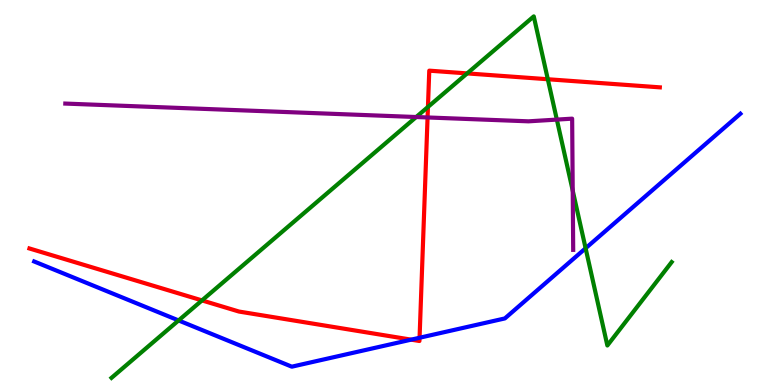[{'lines': ['blue', 'red'], 'intersections': [{'x': 5.31, 'y': 1.18}, {'x': 5.41, 'y': 1.23}]}, {'lines': ['green', 'red'], 'intersections': [{'x': 2.61, 'y': 2.2}, {'x': 5.52, 'y': 7.22}, {'x': 6.03, 'y': 8.09}, {'x': 7.07, 'y': 7.94}]}, {'lines': ['purple', 'red'], 'intersections': [{'x': 5.52, 'y': 6.95}]}, {'lines': ['blue', 'green'], 'intersections': [{'x': 2.3, 'y': 1.68}, {'x': 7.56, 'y': 3.55}]}, {'lines': ['blue', 'purple'], 'intersections': []}, {'lines': ['green', 'purple'], 'intersections': [{'x': 5.37, 'y': 6.96}, {'x': 7.19, 'y': 6.89}, {'x': 7.39, 'y': 5.05}]}]